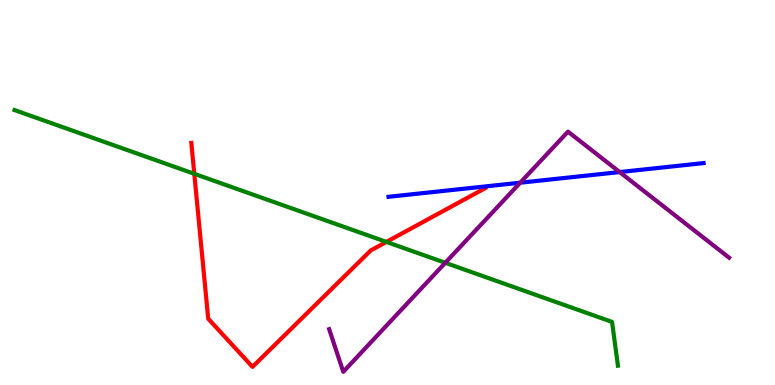[{'lines': ['blue', 'red'], 'intersections': []}, {'lines': ['green', 'red'], 'intersections': [{'x': 2.51, 'y': 5.49}, {'x': 4.99, 'y': 3.72}]}, {'lines': ['purple', 'red'], 'intersections': []}, {'lines': ['blue', 'green'], 'intersections': []}, {'lines': ['blue', 'purple'], 'intersections': [{'x': 6.71, 'y': 5.25}, {'x': 8.0, 'y': 5.53}]}, {'lines': ['green', 'purple'], 'intersections': [{'x': 5.75, 'y': 3.17}]}]